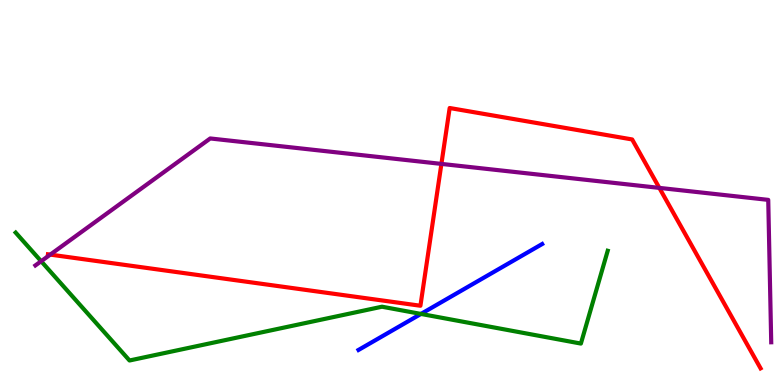[{'lines': ['blue', 'red'], 'intersections': []}, {'lines': ['green', 'red'], 'intersections': []}, {'lines': ['purple', 'red'], 'intersections': [{'x': 0.649, 'y': 3.39}, {'x': 5.7, 'y': 5.74}, {'x': 8.51, 'y': 5.12}]}, {'lines': ['blue', 'green'], 'intersections': [{'x': 5.43, 'y': 1.85}]}, {'lines': ['blue', 'purple'], 'intersections': []}, {'lines': ['green', 'purple'], 'intersections': [{'x': 0.531, 'y': 3.21}]}]